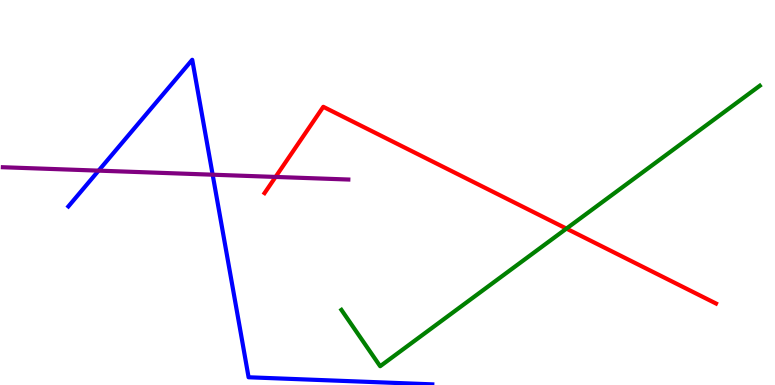[{'lines': ['blue', 'red'], 'intersections': []}, {'lines': ['green', 'red'], 'intersections': [{'x': 7.31, 'y': 4.06}]}, {'lines': ['purple', 'red'], 'intersections': [{'x': 3.56, 'y': 5.4}]}, {'lines': ['blue', 'green'], 'intersections': []}, {'lines': ['blue', 'purple'], 'intersections': [{'x': 1.27, 'y': 5.57}, {'x': 2.74, 'y': 5.46}]}, {'lines': ['green', 'purple'], 'intersections': []}]